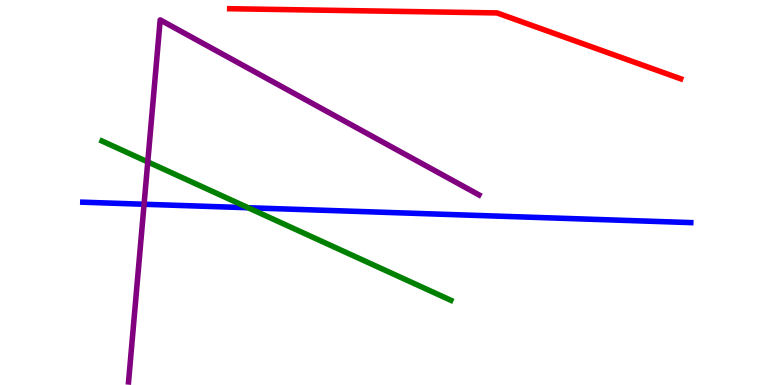[{'lines': ['blue', 'red'], 'intersections': []}, {'lines': ['green', 'red'], 'intersections': []}, {'lines': ['purple', 'red'], 'intersections': []}, {'lines': ['blue', 'green'], 'intersections': [{'x': 3.2, 'y': 4.6}]}, {'lines': ['blue', 'purple'], 'intersections': [{'x': 1.86, 'y': 4.69}]}, {'lines': ['green', 'purple'], 'intersections': [{'x': 1.91, 'y': 5.79}]}]